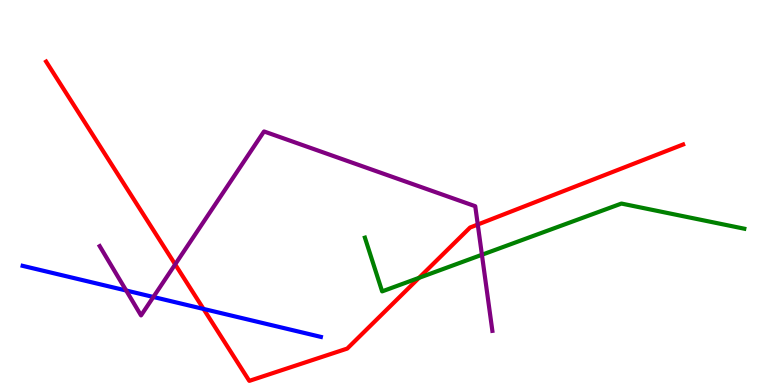[{'lines': ['blue', 'red'], 'intersections': [{'x': 2.63, 'y': 1.98}]}, {'lines': ['green', 'red'], 'intersections': [{'x': 5.41, 'y': 2.78}]}, {'lines': ['purple', 'red'], 'intersections': [{'x': 2.26, 'y': 3.13}, {'x': 6.16, 'y': 4.17}]}, {'lines': ['blue', 'green'], 'intersections': []}, {'lines': ['blue', 'purple'], 'intersections': [{'x': 1.63, 'y': 2.45}, {'x': 1.98, 'y': 2.29}]}, {'lines': ['green', 'purple'], 'intersections': [{'x': 6.22, 'y': 3.38}]}]